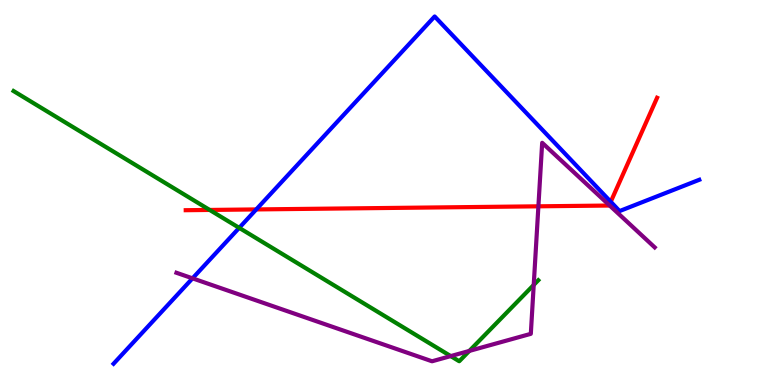[{'lines': ['blue', 'red'], 'intersections': [{'x': 3.31, 'y': 4.56}, {'x': 7.88, 'y': 4.76}]}, {'lines': ['green', 'red'], 'intersections': [{'x': 2.71, 'y': 4.55}]}, {'lines': ['purple', 'red'], 'intersections': [{'x': 6.95, 'y': 4.64}, {'x': 7.86, 'y': 4.67}]}, {'lines': ['blue', 'green'], 'intersections': [{'x': 3.09, 'y': 4.08}]}, {'lines': ['blue', 'purple'], 'intersections': [{'x': 2.48, 'y': 2.77}]}, {'lines': ['green', 'purple'], 'intersections': [{'x': 5.82, 'y': 0.751}, {'x': 6.06, 'y': 0.885}, {'x': 6.89, 'y': 2.6}]}]